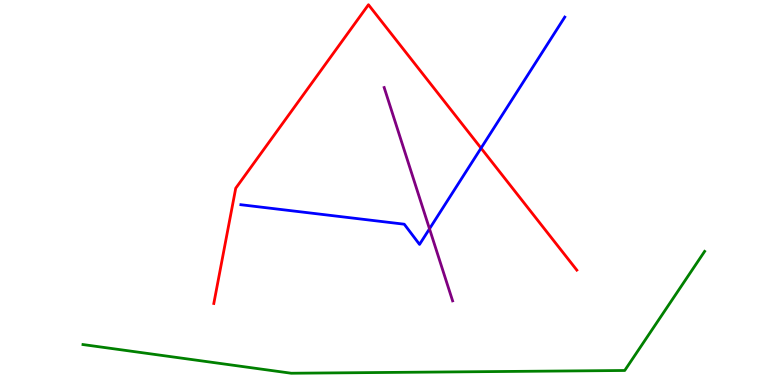[{'lines': ['blue', 'red'], 'intersections': [{'x': 6.21, 'y': 6.15}]}, {'lines': ['green', 'red'], 'intersections': []}, {'lines': ['purple', 'red'], 'intersections': []}, {'lines': ['blue', 'green'], 'intersections': []}, {'lines': ['blue', 'purple'], 'intersections': [{'x': 5.54, 'y': 4.06}]}, {'lines': ['green', 'purple'], 'intersections': []}]